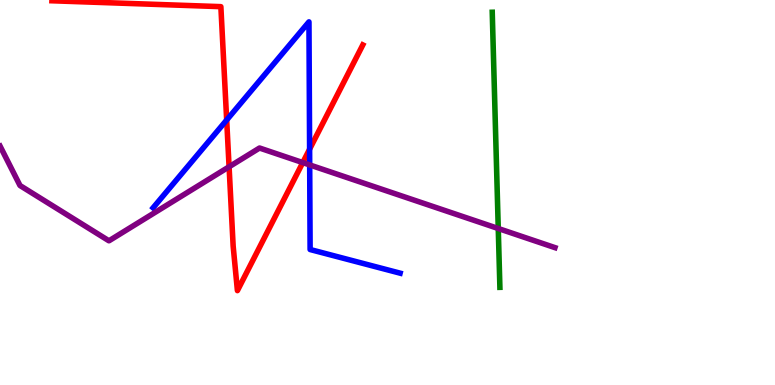[{'lines': ['blue', 'red'], 'intersections': [{'x': 2.92, 'y': 6.88}, {'x': 3.99, 'y': 6.13}]}, {'lines': ['green', 'red'], 'intersections': []}, {'lines': ['purple', 'red'], 'intersections': [{'x': 2.96, 'y': 5.67}, {'x': 3.91, 'y': 5.78}]}, {'lines': ['blue', 'green'], 'intersections': []}, {'lines': ['blue', 'purple'], 'intersections': [{'x': 4.0, 'y': 5.72}]}, {'lines': ['green', 'purple'], 'intersections': [{'x': 6.43, 'y': 4.06}]}]